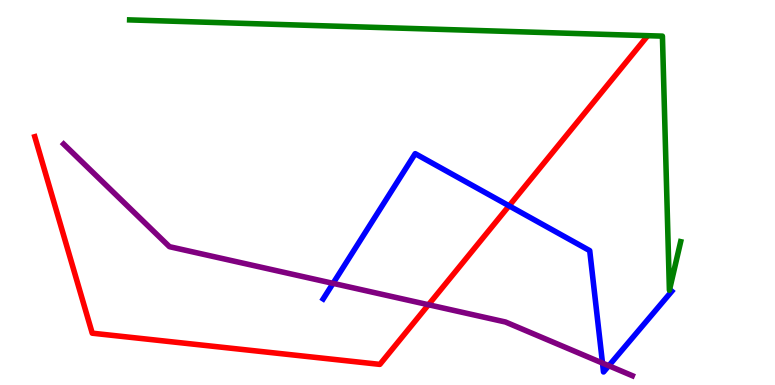[{'lines': ['blue', 'red'], 'intersections': [{'x': 6.57, 'y': 4.65}]}, {'lines': ['green', 'red'], 'intersections': []}, {'lines': ['purple', 'red'], 'intersections': [{'x': 5.53, 'y': 2.08}]}, {'lines': ['blue', 'green'], 'intersections': []}, {'lines': ['blue', 'purple'], 'intersections': [{'x': 4.3, 'y': 2.64}, {'x': 7.77, 'y': 0.57}, {'x': 7.86, 'y': 0.5}]}, {'lines': ['green', 'purple'], 'intersections': []}]